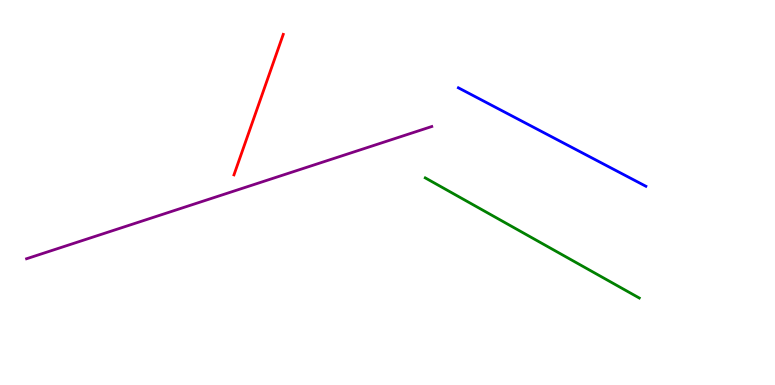[{'lines': ['blue', 'red'], 'intersections': []}, {'lines': ['green', 'red'], 'intersections': []}, {'lines': ['purple', 'red'], 'intersections': []}, {'lines': ['blue', 'green'], 'intersections': []}, {'lines': ['blue', 'purple'], 'intersections': []}, {'lines': ['green', 'purple'], 'intersections': []}]